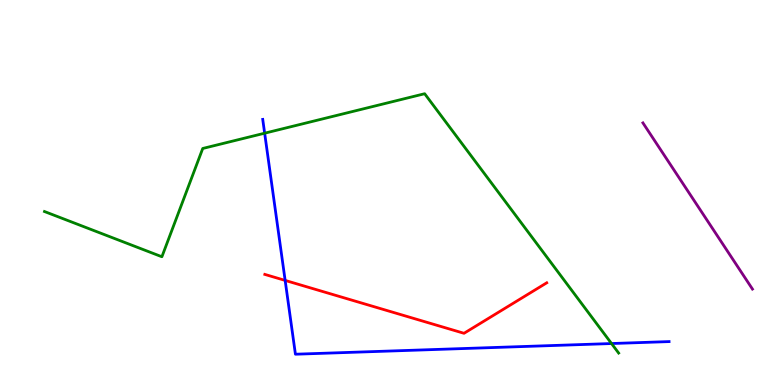[{'lines': ['blue', 'red'], 'intersections': [{'x': 3.68, 'y': 2.72}]}, {'lines': ['green', 'red'], 'intersections': []}, {'lines': ['purple', 'red'], 'intersections': []}, {'lines': ['blue', 'green'], 'intersections': [{'x': 3.41, 'y': 6.54}, {'x': 7.89, 'y': 1.08}]}, {'lines': ['blue', 'purple'], 'intersections': []}, {'lines': ['green', 'purple'], 'intersections': []}]